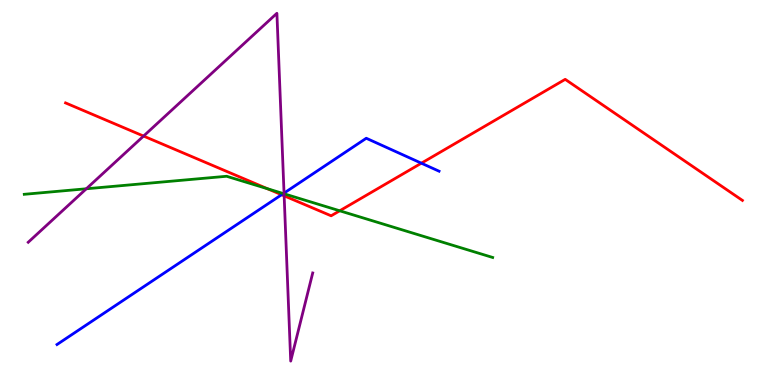[{'lines': ['blue', 'red'], 'intersections': [{'x': 3.63, 'y': 4.94}, {'x': 5.44, 'y': 5.76}]}, {'lines': ['green', 'red'], 'intersections': [{'x': 3.45, 'y': 5.1}, {'x': 4.38, 'y': 4.53}]}, {'lines': ['purple', 'red'], 'intersections': [{'x': 1.85, 'y': 6.47}, {'x': 3.67, 'y': 4.91}]}, {'lines': ['blue', 'green'], 'intersections': [{'x': 3.66, 'y': 4.97}]}, {'lines': ['blue', 'purple'], 'intersections': [{'x': 3.67, 'y': 4.98}]}, {'lines': ['green', 'purple'], 'intersections': [{'x': 1.11, 'y': 5.1}, {'x': 3.67, 'y': 4.97}]}]